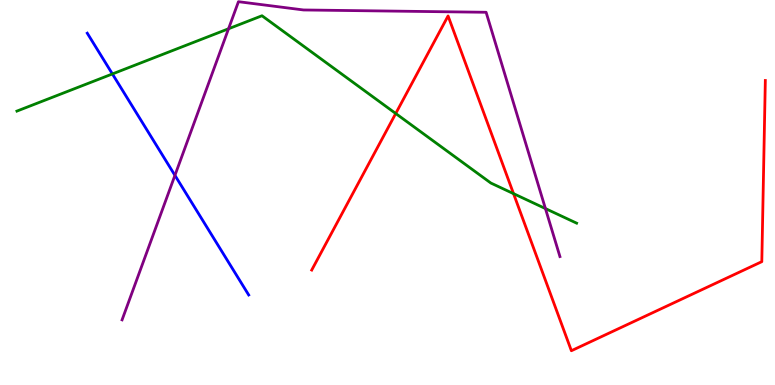[{'lines': ['blue', 'red'], 'intersections': []}, {'lines': ['green', 'red'], 'intersections': [{'x': 5.11, 'y': 7.05}, {'x': 6.63, 'y': 4.97}]}, {'lines': ['purple', 'red'], 'intersections': []}, {'lines': ['blue', 'green'], 'intersections': [{'x': 1.45, 'y': 8.08}]}, {'lines': ['blue', 'purple'], 'intersections': [{'x': 2.26, 'y': 5.45}]}, {'lines': ['green', 'purple'], 'intersections': [{'x': 2.95, 'y': 9.25}, {'x': 7.04, 'y': 4.58}]}]